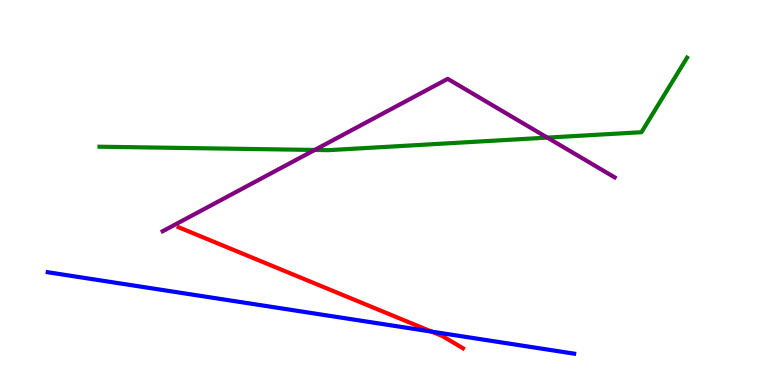[{'lines': ['blue', 'red'], 'intersections': [{'x': 5.57, 'y': 1.39}]}, {'lines': ['green', 'red'], 'intersections': []}, {'lines': ['purple', 'red'], 'intersections': []}, {'lines': ['blue', 'green'], 'intersections': []}, {'lines': ['blue', 'purple'], 'intersections': []}, {'lines': ['green', 'purple'], 'intersections': [{'x': 4.06, 'y': 6.11}, {'x': 7.06, 'y': 6.43}]}]